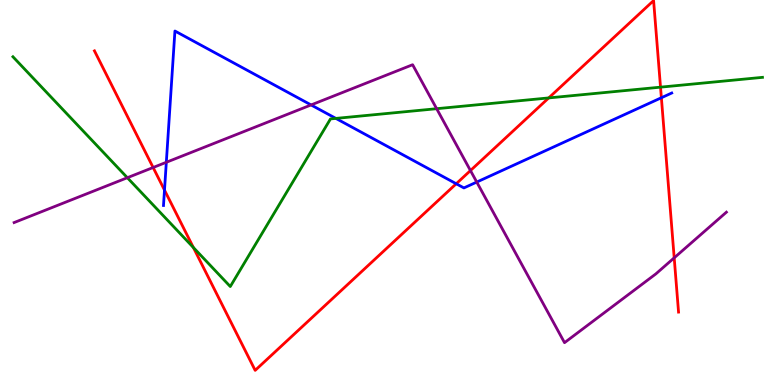[{'lines': ['blue', 'red'], 'intersections': [{'x': 2.12, 'y': 5.06}, {'x': 5.89, 'y': 5.23}, {'x': 8.53, 'y': 7.46}]}, {'lines': ['green', 'red'], 'intersections': [{'x': 2.5, 'y': 3.57}, {'x': 7.08, 'y': 7.46}, {'x': 8.52, 'y': 7.74}]}, {'lines': ['purple', 'red'], 'intersections': [{'x': 1.98, 'y': 5.65}, {'x': 6.07, 'y': 5.57}, {'x': 8.7, 'y': 3.3}]}, {'lines': ['blue', 'green'], 'intersections': [{'x': 4.33, 'y': 6.92}]}, {'lines': ['blue', 'purple'], 'intersections': [{'x': 2.15, 'y': 5.78}, {'x': 4.01, 'y': 7.27}, {'x': 6.15, 'y': 5.27}]}, {'lines': ['green', 'purple'], 'intersections': [{'x': 1.64, 'y': 5.38}, {'x': 5.63, 'y': 7.18}]}]